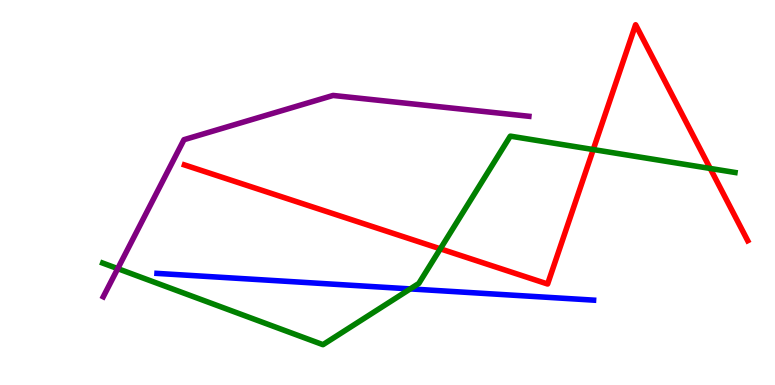[{'lines': ['blue', 'red'], 'intersections': []}, {'lines': ['green', 'red'], 'intersections': [{'x': 5.68, 'y': 3.54}, {'x': 7.65, 'y': 6.12}, {'x': 9.16, 'y': 5.62}]}, {'lines': ['purple', 'red'], 'intersections': []}, {'lines': ['blue', 'green'], 'intersections': [{'x': 5.29, 'y': 2.5}]}, {'lines': ['blue', 'purple'], 'intersections': []}, {'lines': ['green', 'purple'], 'intersections': [{'x': 1.52, 'y': 3.02}]}]